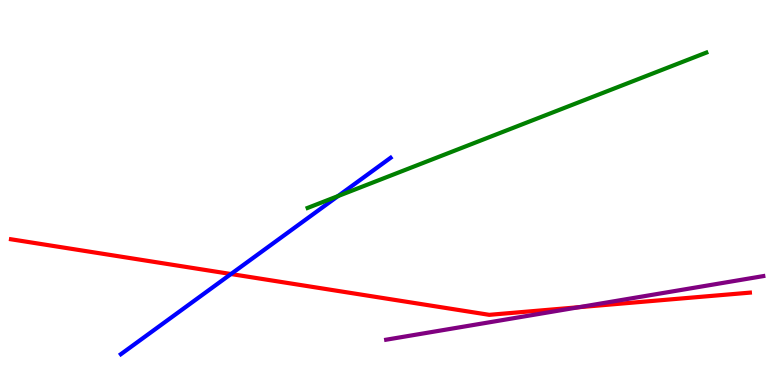[{'lines': ['blue', 'red'], 'intersections': [{'x': 2.98, 'y': 2.88}]}, {'lines': ['green', 'red'], 'intersections': []}, {'lines': ['purple', 'red'], 'intersections': [{'x': 7.47, 'y': 2.02}]}, {'lines': ['blue', 'green'], 'intersections': [{'x': 4.36, 'y': 4.91}]}, {'lines': ['blue', 'purple'], 'intersections': []}, {'lines': ['green', 'purple'], 'intersections': []}]